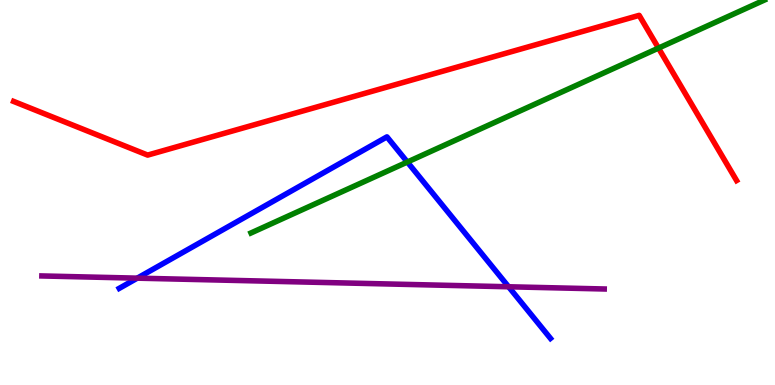[{'lines': ['blue', 'red'], 'intersections': []}, {'lines': ['green', 'red'], 'intersections': [{'x': 8.5, 'y': 8.75}]}, {'lines': ['purple', 'red'], 'intersections': []}, {'lines': ['blue', 'green'], 'intersections': [{'x': 5.26, 'y': 5.79}]}, {'lines': ['blue', 'purple'], 'intersections': [{'x': 1.77, 'y': 2.78}, {'x': 6.56, 'y': 2.55}]}, {'lines': ['green', 'purple'], 'intersections': []}]